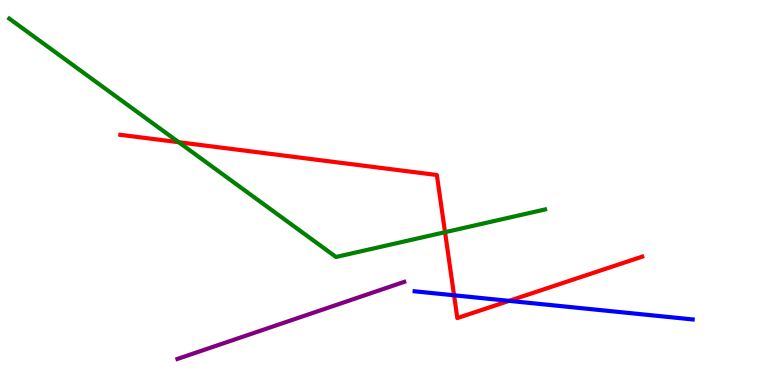[{'lines': ['blue', 'red'], 'intersections': [{'x': 5.86, 'y': 2.33}, {'x': 6.57, 'y': 2.19}]}, {'lines': ['green', 'red'], 'intersections': [{'x': 2.31, 'y': 6.31}, {'x': 5.74, 'y': 3.97}]}, {'lines': ['purple', 'red'], 'intersections': []}, {'lines': ['blue', 'green'], 'intersections': []}, {'lines': ['blue', 'purple'], 'intersections': []}, {'lines': ['green', 'purple'], 'intersections': []}]